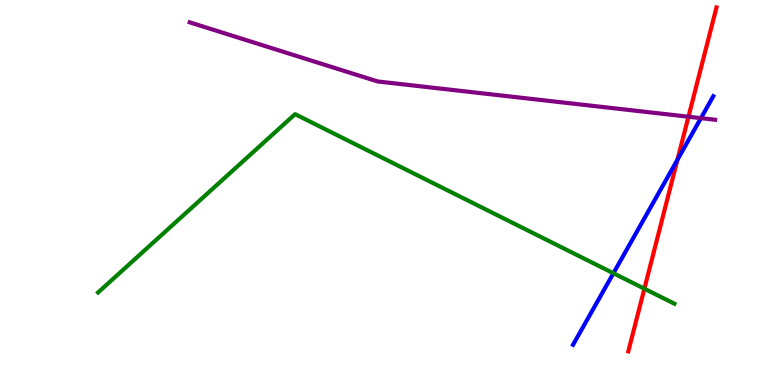[{'lines': ['blue', 'red'], 'intersections': [{'x': 8.74, 'y': 5.85}]}, {'lines': ['green', 'red'], 'intersections': [{'x': 8.31, 'y': 2.5}]}, {'lines': ['purple', 'red'], 'intersections': [{'x': 8.88, 'y': 6.97}]}, {'lines': ['blue', 'green'], 'intersections': [{'x': 7.92, 'y': 2.9}]}, {'lines': ['blue', 'purple'], 'intersections': [{'x': 9.04, 'y': 6.93}]}, {'lines': ['green', 'purple'], 'intersections': []}]